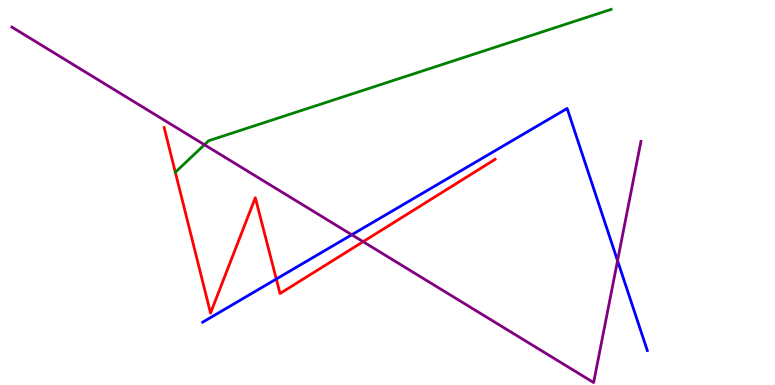[{'lines': ['blue', 'red'], 'intersections': [{'x': 3.57, 'y': 2.75}]}, {'lines': ['green', 'red'], 'intersections': [{'x': 2.26, 'y': 5.53}]}, {'lines': ['purple', 'red'], 'intersections': [{'x': 4.69, 'y': 3.72}]}, {'lines': ['blue', 'green'], 'intersections': []}, {'lines': ['blue', 'purple'], 'intersections': [{'x': 4.54, 'y': 3.9}, {'x': 7.97, 'y': 3.23}]}, {'lines': ['green', 'purple'], 'intersections': [{'x': 2.64, 'y': 6.24}]}]